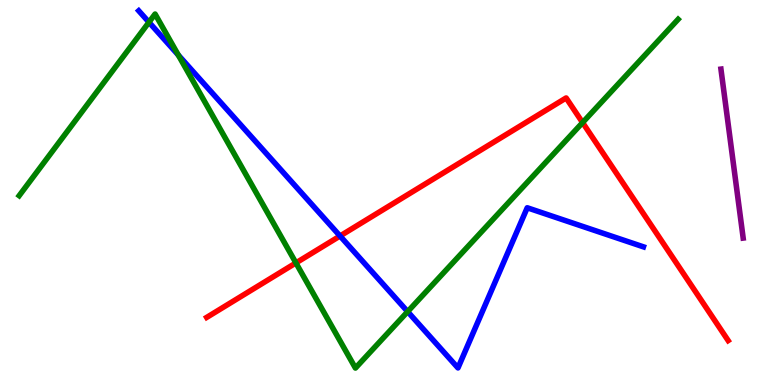[{'lines': ['blue', 'red'], 'intersections': [{'x': 4.39, 'y': 3.87}]}, {'lines': ['green', 'red'], 'intersections': [{'x': 3.82, 'y': 3.17}, {'x': 7.52, 'y': 6.82}]}, {'lines': ['purple', 'red'], 'intersections': []}, {'lines': ['blue', 'green'], 'intersections': [{'x': 1.92, 'y': 9.42}, {'x': 2.3, 'y': 8.57}, {'x': 5.26, 'y': 1.91}]}, {'lines': ['blue', 'purple'], 'intersections': []}, {'lines': ['green', 'purple'], 'intersections': []}]